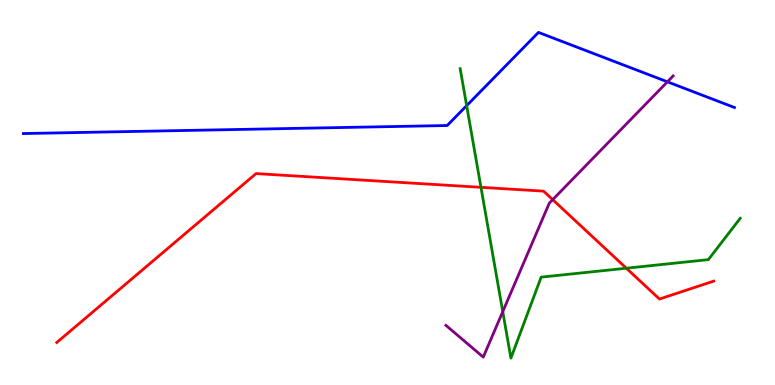[{'lines': ['blue', 'red'], 'intersections': []}, {'lines': ['green', 'red'], 'intersections': [{'x': 6.21, 'y': 5.13}, {'x': 8.08, 'y': 3.03}]}, {'lines': ['purple', 'red'], 'intersections': [{'x': 7.13, 'y': 4.81}]}, {'lines': ['blue', 'green'], 'intersections': [{'x': 6.02, 'y': 7.26}]}, {'lines': ['blue', 'purple'], 'intersections': [{'x': 8.61, 'y': 7.87}]}, {'lines': ['green', 'purple'], 'intersections': [{'x': 6.49, 'y': 1.91}]}]